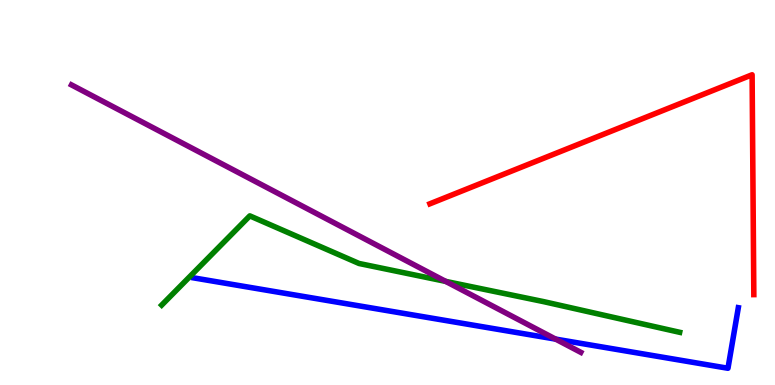[{'lines': ['blue', 'red'], 'intersections': []}, {'lines': ['green', 'red'], 'intersections': []}, {'lines': ['purple', 'red'], 'intersections': []}, {'lines': ['blue', 'green'], 'intersections': []}, {'lines': ['blue', 'purple'], 'intersections': [{'x': 7.17, 'y': 1.19}]}, {'lines': ['green', 'purple'], 'intersections': [{'x': 5.75, 'y': 2.69}]}]